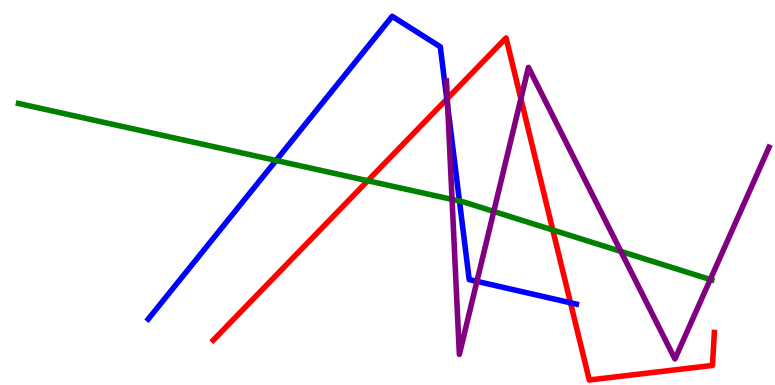[{'lines': ['blue', 'red'], 'intersections': [{'x': 5.77, 'y': 7.43}, {'x': 7.36, 'y': 2.14}]}, {'lines': ['green', 'red'], 'intersections': [{'x': 4.74, 'y': 5.31}, {'x': 7.13, 'y': 4.03}]}, {'lines': ['purple', 'red'], 'intersections': [{'x': 5.77, 'y': 7.44}, {'x': 6.72, 'y': 7.43}]}, {'lines': ['blue', 'green'], 'intersections': [{'x': 3.56, 'y': 5.83}, {'x': 5.93, 'y': 4.78}]}, {'lines': ['blue', 'purple'], 'intersections': [{'x': 5.78, 'y': 7.25}, {'x': 6.15, 'y': 2.69}]}, {'lines': ['green', 'purple'], 'intersections': [{'x': 5.83, 'y': 4.82}, {'x': 6.37, 'y': 4.51}, {'x': 8.01, 'y': 3.47}, {'x': 9.16, 'y': 2.74}]}]